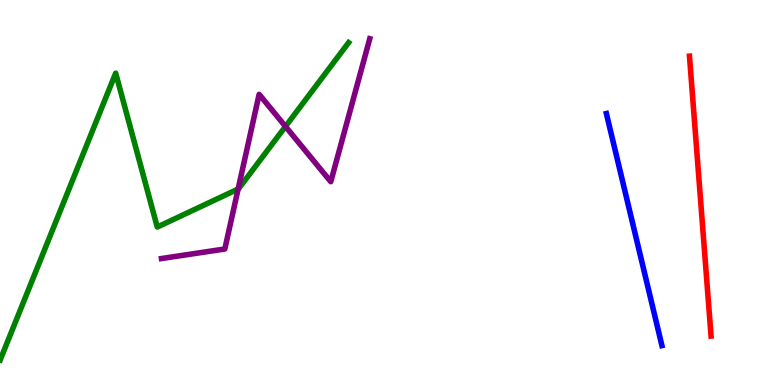[{'lines': ['blue', 'red'], 'intersections': []}, {'lines': ['green', 'red'], 'intersections': []}, {'lines': ['purple', 'red'], 'intersections': []}, {'lines': ['blue', 'green'], 'intersections': []}, {'lines': ['blue', 'purple'], 'intersections': []}, {'lines': ['green', 'purple'], 'intersections': [{'x': 3.07, 'y': 5.09}, {'x': 3.68, 'y': 6.72}]}]